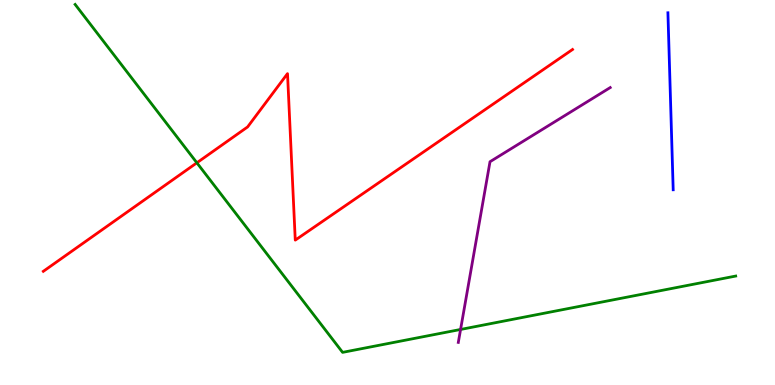[{'lines': ['blue', 'red'], 'intersections': []}, {'lines': ['green', 'red'], 'intersections': [{'x': 2.54, 'y': 5.77}]}, {'lines': ['purple', 'red'], 'intersections': []}, {'lines': ['blue', 'green'], 'intersections': []}, {'lines': ['blue', 'purple'], 'intersections': []}, {'lines': ['green', 'purple'], 'intersections': [{'x': 5.94, 'y': 1.44}]}]